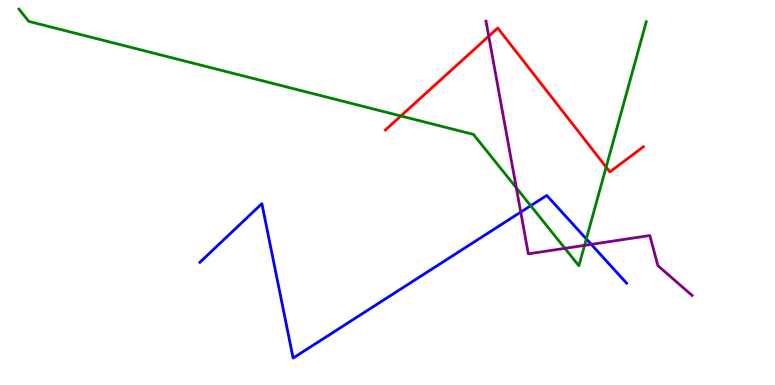[{'lines': ['blue', 'red'], 'intersections': []}, {'lines': ['green', 'red'], 'intersections': [{'x': 5.17, 'y': 6.99}, {'x': 7.82, 'y': 5.66}]}, {'lines': ['purple', 'red'], 'intersections': [{'x': 6.31, 'y': 9.06}]}, {'lines': ['blue', 'green'], 'intersections': [{'x': 6.85, 'y': 4.66}, {'x': 7.57, 'y': 3.79}]}, {'lines': ['blue', 'purple'], 'intersections': [{'x': 6.72, 'y': 4.49}, {'x': 7.63, 'y': 3.65}]}, {'lines': ['green', 'purple'], 'intersections': [{'x': 6.66, 'y': 5.12}, {'x': 7.29, 'y': 3.55}, {'x': 7.54, 'y': 3.63}]}]